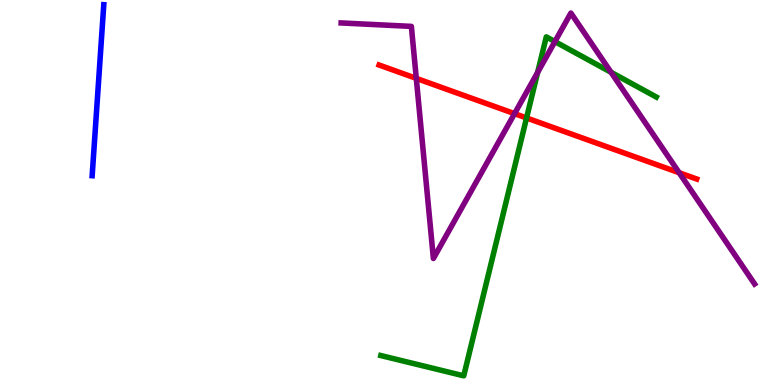[{'lines': ['blue', 'red'], 'intersections': []}, {'lines': ['green', 'red'], 'intersections': [{'x': 6.79, 'y': 6.94}]}, {'lines': ['purple', 'red'], 'intersections': [{'x': 5.37, 'y': 7.96}, {'x': 6.64, 'y': 7.05}, {'x': 8.76, 'y': 5.51}]}, {'lines': ['blue', 'green'], 'intersections': []}, {'lines': ['blue', 'purple'], 'intersections': []}, {'lines': ['green', 'purple'], 'intersections': [{'x': 6.94, 'y': 8.12}, {'x': 7.16, 'y': 8.92}, {'x': 7.88, 'y': 8.12}]}]